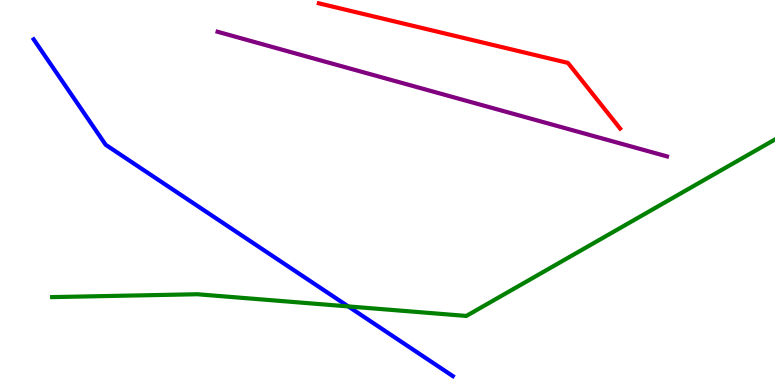[{'lines': ['blue', 'red'], 'intersections': []}, {'lines': ['green', 'red'], 'intersections': []}, {'lines': ['purple', 'red'], 'intersections': []}, {'lines': ['blue', 'green'], 'intersections': [{'x': 4.49, 'y': 2.04}]}, {'lines': ['blue', 'purple'], 'intersections': []}, {'lines': ['green', 'purple'], 'intersections': []}]